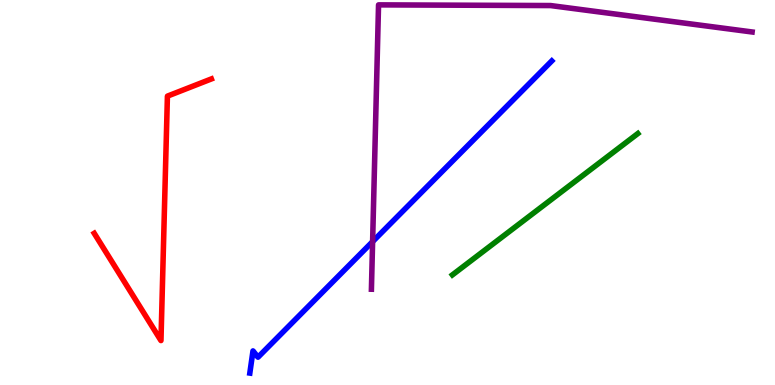[{'lines': ['blue', 'red'], 'intersections': []}, {'lines': ['green', 'red'], 'intersections': []}, {'lines': ['purple', 'red'], 'intersections': []}, {'lines': ['blue', 'green'], 'intersections': []}, {'lines': ['blue', 'purple'], 'intersections': [{'x': 4.81, 'y': 3.72}]}, {'lines': ['green', 'purple'], 'intersections': []}]